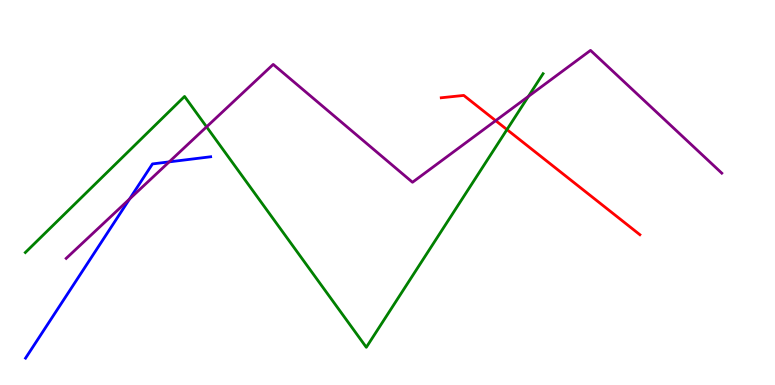[{'lines': ['blue', 'red'], 'intersections': []}, {'lines': ['green', 'red'], 'intersections': [{'x': 6.54, 'y': 6.63}]}, {'lines': ['purple', 'red'], 'intersections': [{'x': 6.4, 'y': 6.87}]}, {'lines': ['blue', 'green'], 'intersections': []}, {'lines': ['blue', 'purple'], 'intersections': [{'x': 1.67, 'y': 4.83}, {'x': 2.18, 'y': 5.8}]}, {'lines': ['green', 'purple'], 'intersections': [{'x': 2.67, 'y': 6.71}, {'x': 6.82, 'y': 7.5}]}]